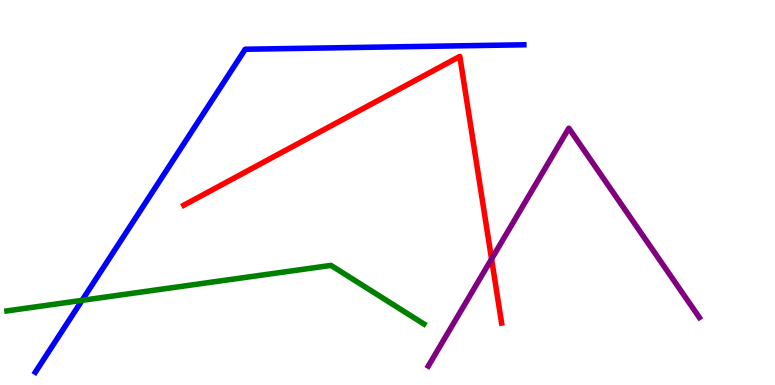[{'lines': ['blue', 'red'], 'intersections': []}, {'lines': ['green', 'red'], 'intersections': []}, {'lines': ['purple', 'red'], 'intersections': [{'x': 6.34, 'y': 3.27}]}, {'lines': ['blue', 'green'], 'intersections': [{'x': 1.06, 'y': 2.2}]}, {'lines': ['blue', 'purple'], 'intersections': []}, {'lines': ['green', 'purple'], 'intersections': []}]